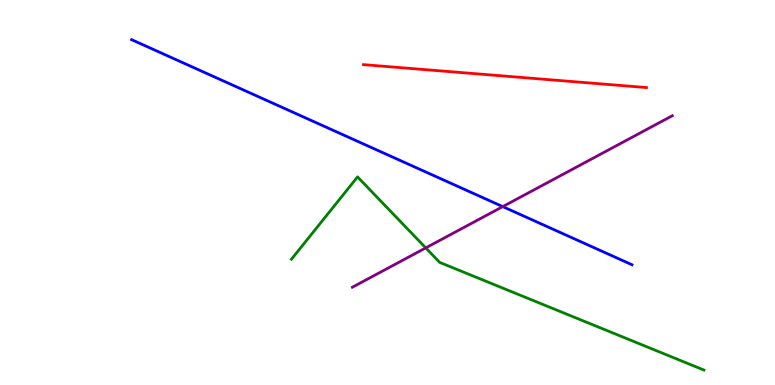[{'lines': ['blue', 'red'], 'intersections': []}, {'lines': ['green', 'red'], 'intersections': []}, {'lines': ['purple', 'red'], 'intersections': []}, {'lines': ['blue', 'green'], 'intersections': []}, {'lines': ['blue', 'purple'], 'intersections': [{'x': 6.49, 'y': 4.63}]}, {'lines': ['green', 'purple'], 'intersections': [{'x': 5.49, 'y': 3.56}]}]